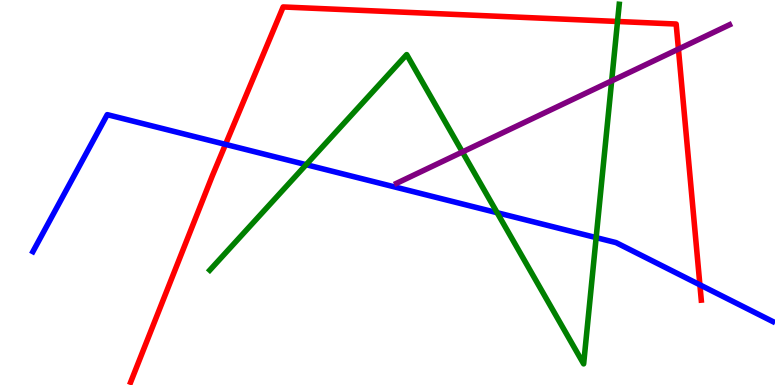[{'lines': ['blue', 'red'], 'intersections': [{'x': 2.91, 'y': 6.25}, {'x': 9.03, 'y': 2.6}]}, {'lines': ['green', 'red'], 'intersections': [{'x': 7.97, 'y': 9.44}]}, {'lines': ['purple', 'red'], 'intersections': [{'x': 8.75, 'y': 8.72}]}, {'lines': ['blue', 'green'], 'intersections': [{'x': 3.95, 'y': 5.72}, {'x': 6.41, 'y': 4.48}, {'x': 7.69, 'y': 3.83}]}, {'lines': ['blue', 'purple'], 'intersections': []}, {'lines': ['green', 'purple'], 'intersections': [{'x': 5.97, 'y': 6.05}, {'x': 7.89, 'y': 7.9}]}]